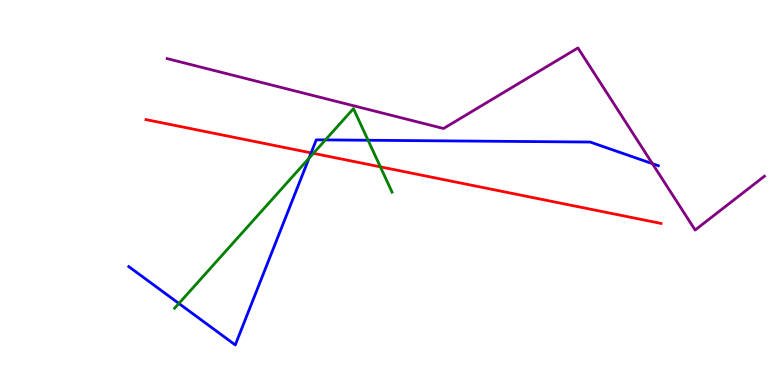[{'lines': ['blue', 'red'], 'intersections': [{'x': 4.01, 'y': 6.03}]}, {'lines': ['green', 'red'], 'intersections': [{'x': 4.04, 'y': 6.02}, {'x': 4.91, 'y': 5.67}]}, {'lines': ['purple', 'red'], 'intersections': []}, {'lines': ['blue', 'green'], 'intersections': [{'x': 2.31, 'y': 2.12}, {'x': 3.99, 'y': 5.89}, {'x': 4.2, 'y': 6.37}, {'x': 4.75, 'y': 6.36}]}, {'lines': ['blue', 'purple'], 'intersections': [{'x': 8.42, 'y': 5.75}]}, {'lines': ['green', 'purple'], 'intersections': []}]